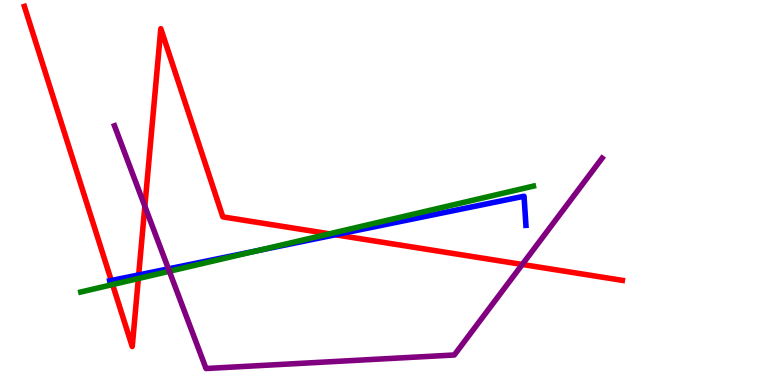[{'lines': ['blue', 'red'], 'intersections': [{'x': 1.44, 'y': 2.71}, {'x': 1.79, 'y': 2.86}, {'x': 4.33, 'y': 3.9}]}, {'lines': ['green', 'red'], 'intersections': [{'x': 1.45, 'y': 2.61}, {'x': 1.79, 'y': 2.77}, {'x': 4.25, 'y': 3.93}]}, {'lines': ['purple', 'red'], 'intersections': [{'x': 1.87, 'y': 4.64}, {'x': 6.74, 'y': 3.13}]}, {'lines': ['blue', 'green'], 'intersections': [{'x': 3.32, 'y': 3.49}]}, {'lines': ['blue', 'purple'], 'intersections': [{'x': 2.17, 'y': 3.02}]}, {'lines': ['green', 'purple'], 'intersections': [{'x': 2.19, 'y': 2.95}]}]